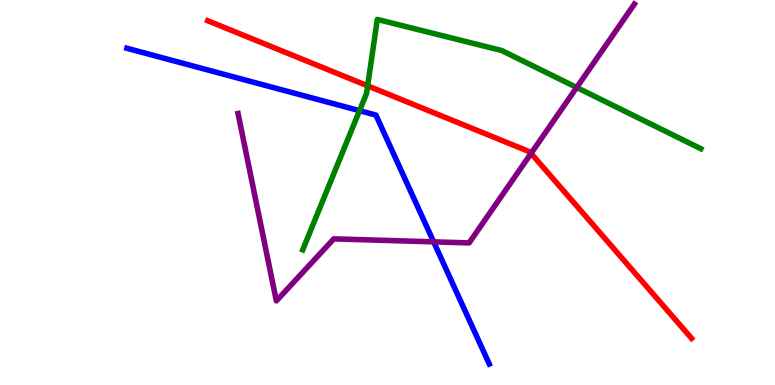[{'lines': ['blue', 'red'], 'intersections': []}, {'lines': ['green', 'red'], 'intersections': [{'x': 4.74, 'y': 7.77}]}, {'lines': ['purple', 'red'], 'intersections': [{'x': 6.85, 'y': 6.02}]}, {'lines': ['blue', 'green'], 'intersections': [{'x': 4.64, 'y': 7.13}]}, {'lines': ['blue', 'purple'], 'intersections': [{'x': 5.6, 'y': 3.72}]}, {'lines': ['green', 'purple'], 'intersections': [{'x': 7.44, 'y': 7.73}]}]